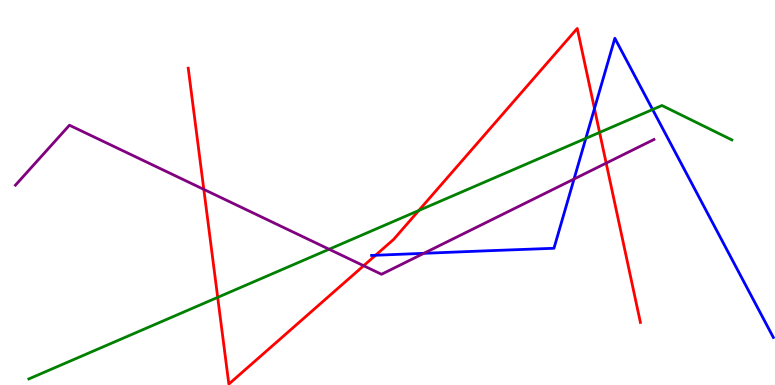[{'lines': ['blue', 'red'], 'intersections': [{'x': 4.85, 'y': 3.37}, {'x': 7.67, 'y': 7.18}]}, {'lines': ['green', 'red'], 'intersections': [{'x': 2.81, 'y': 2.28}, {'x': 5.4, 'y': 4.53}, {'x': 7.74, 'y': 6.56}]}, {'lines': ['purple', 'red'], 'intersections': [{'x': 2.63, 'y': 5.08}, {'x': 4.69, 'y': 3.1}, {'x': 7.82, 'y': 5.76}]}, {'lines': ['blue', 'green'], 'intersections': [{'x': 7.56, 'y': 6.41}, {'x': 8.42, 'y': 7.16}]}, {'lines': ['blue', 'purple'], 'intersections': [{'x': 5.47, 'y': 3.42}, {'x': 7.41, 'y': 5.35}]}, {'lines': ['green', 'purple'], 'intersections': [{'x': 4.25, 'y': 3.53}]}]